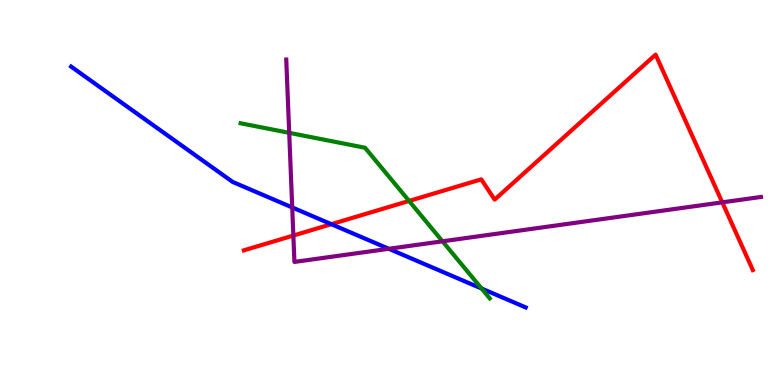[{'lines': ['blue', 'red'], 'intersections': [{'x': 4.28, 'y': 4.18}]}, {'lines': ['green', 'red'], 'intersections': [{'x': 5.28, 'y': 4.78}]}, {'lines': ['purple', 'red'], 'intersections': [{'x': 3.79, 'y': 3.88}, {'x': 9.32, 'y': 4.74}]}, {'lines': ['blue', 'green'], 'intersections': [{'x': 6.21, 'y': 2.51}]}, {'lines': ['blue', 'purple'], 'intersections': [{'x': 3.77, 'y': 4.61}, {'x': 5.02, 'y': 3.54}]}, {'lines': ['green', 'purple'], 'intersections': [{'x': 3.73, 'y': 6.55}, {'x': 5.71, 'y': 3.73}]}]